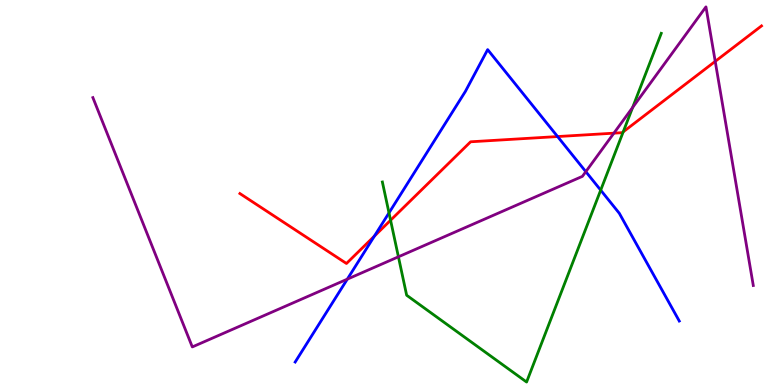[{'lines': ['blue', 'red'], 'intersections': [{'x': 4.83, 'y': 3.87}, {'x': 7.19, 'y': 6.45}]}, {'lines': ['green', 'red'], 'intersections': [{'x': 5.04, 'y': 4.28}, {'x': 8.04, 'y': 6.58}]}, {'lines': ['purple', 'red'], 'intersections': [{'x': 7.92, 'y': 6.54}, {'x': 9.23, 'y': 8.41}]}, {'lines': ['blue', 'green'], 'intersections': [{'x': 5.02, 'y': 4.47}, {'x': 7.75, 'y': 5.06}]}, {'lines': ['blue', 'purple'], 'intersections': [{'x': 4.48, 'y': 2.75}, {'x': 7.56, 'y': 5.54}]}, {'lines': ['green', 'purple'], 'intersections': [{'x': 5.14, 'y': 3.33}, {'x': 8.16, 'y': 7.21}]}]